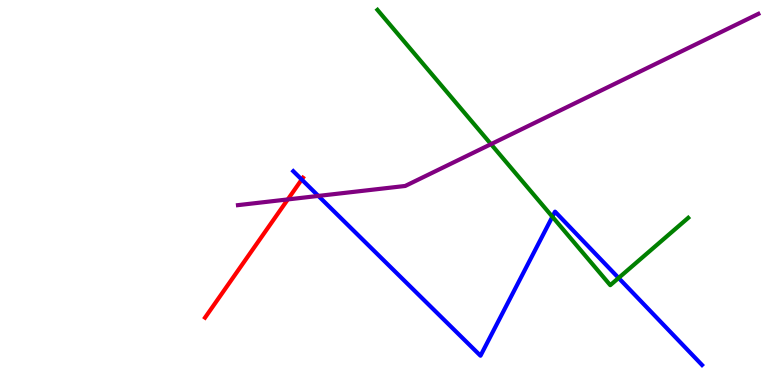[{'lines': ['blue', 'red'], 'intersections': [{'x': 3.89, 'y': 5.34}]}, {'lines': ['green', 'red'], 'intersections': []}, {'lines': ['purple', 'red'], 'intersections': [{'x': 3.71, 'y': 4.82}]}, {'lines': ['blue', 'green'], 'intersections': [{'x': 7.13, 'y': 4.37}, {'x': 7.98, 'y': 2.78}]}, {'lines': ['blue', 'purple'], 'intersections': [{'x': 4.11, 'y': 4.91}]}, {'lines': ['green', 'purple'], 'intersections': [{'x': 6.34, 'y': 6.26}]}]